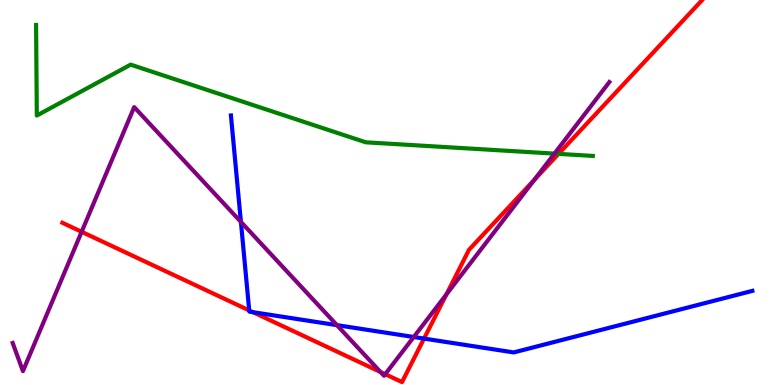[{'lines': ['blue', 'red'], 'intersections': [{'x': 3.22, 'y': 1.94}, {'x': 3.26, 'y': 1.89}, {'x': 5.47, 'y': 1.21}]}, {'lines': ['green', 'red'], 'intersections': [{'x': 7.21, 'y': 6.0}]}, {'lines': ['purple', 'red'], 'intersections': [{'x': 1.05, 'y': 3.98}, {'x': 4.91, 'y': 0.338}, {'x': 4.97, 'y': 0.281}, {'x': 5.76, 'y': 2.35}, {'x': 6.9, 'y': 5.33}]}, {'lines': ['blue', 'green'], 'intersections': []}, {'lines': ['blue', 'purple'], 'intersections': [{'x': 3.11, 'y': 4.24}, {'x': 4.35, 'y': 1.55}, {'x': 5.34, 'y': 1.25}]}, {'lines': ['green', 'purple'], 'intersections': [{'x': 7.15, 'y': 6.01}]}]